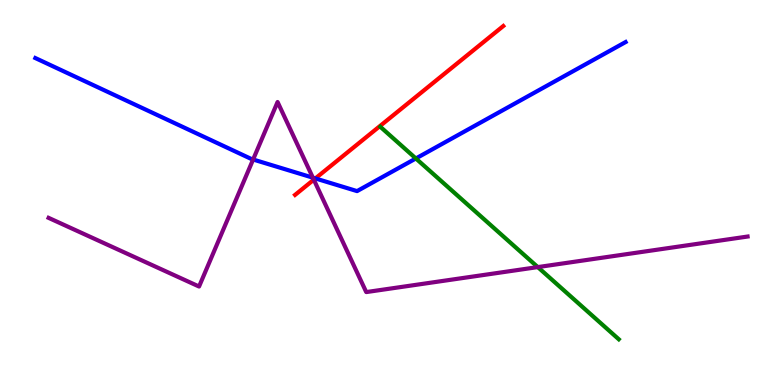[{'lines': ['blue', 'red'], 'intersections': [{'x': 4.07, 'y': 5.37}]}, {'lines': ['green', 'red'], 'intersections': []}, {'lines': ['purple', 'red'], 'intersections': [{'x': 4.05, 'y': 5.33}]}, {'lines': ['blue', 'green'], 'intersections': [{'x': 5.37, 'y': 5.88}]}, {'lines': ['blue', 'purple'], 'intersections': [{'x': 3.27, 'y': 5.86}, {'x': 4.04, 'y': 5.39}]}, {'lines': ['green', 'purple'], 'intersections': [{'x': 6.94, 'y': 3.06}]}]